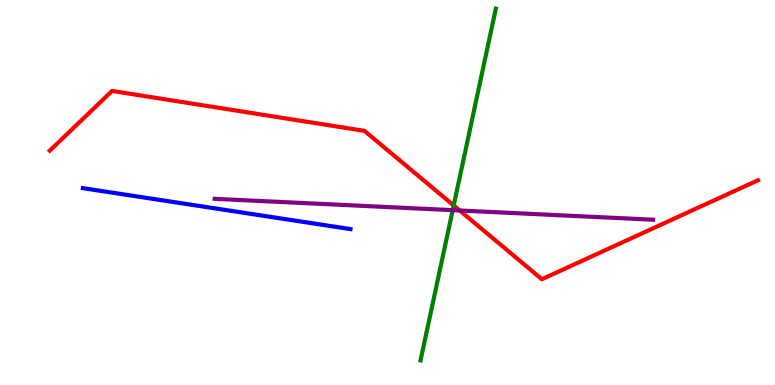[{'lines': ['blue', 'red'], 'intersections': []}, {'lines': ['green', 'red'], 'intersections': [{'x': 5.85, 'y': 4.66}]}, {'lines': ['purple', 'red'], 'intersections': [{'x': 5.93, 'y': 4.53}]}, {'lines': ['blue', 'green'], 'intersections': []}, {'lines': ['blue', 'purple'], 'intersections': []}, {'lines': ['green', 'purple'], 'intersections': [{'x': 5.84, 'y': 4.54}]}]